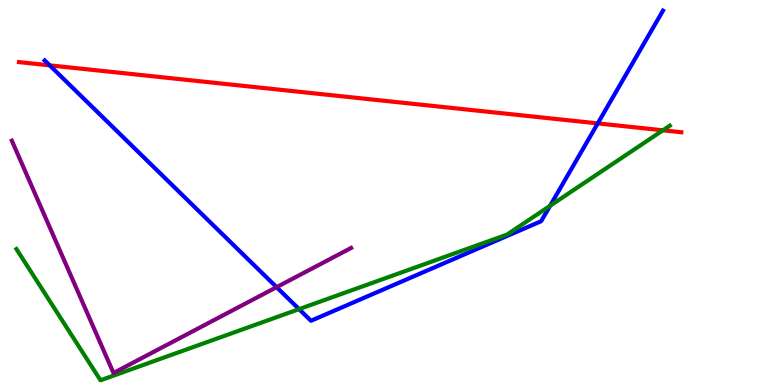[{'lines': ['blue', 'red'], 'intersections': [{'x': 0.641, 'y': 8.3}, {'x': 7.71, 'y': 6.79}]}, {'lines': ['green', 'red'], 'intersections': [{'x': 8.55, 'y': 6.62}]}, {'lines': ['purple', 'red'], 'intersections': []}, {'lines': ['blue', 'green'], 'intersections': [{'x': 3.86, 'y': 1.97}, {'x': 7.1, 'y': 4.65}]}, {'lines': ['blue', 'purple'], 'intersections': [{'x': 3.57, 'y': 2.54}]}, {'lines': ['green', 'purple'], 'intersections': []}]